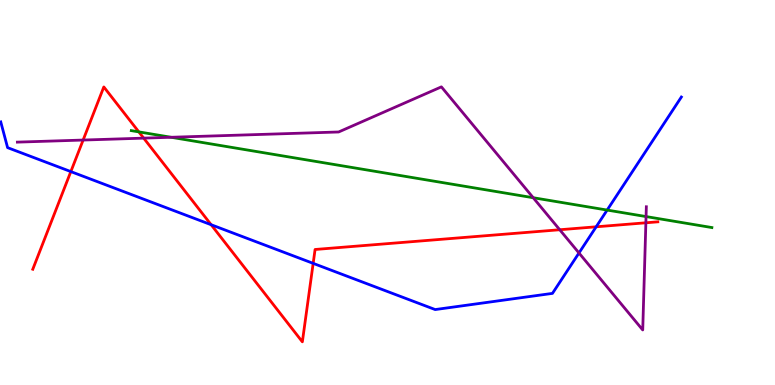[{'lines': ['blue', 'red'], 'intersections': [{'x': 0.914, 'y': 5.54}, {'x': 2.72, 'y': 4.16}, {'x': 4.04, 'y': 3.16}, {'x': 7.69, 'y': 4.11}]}, {'lines': ['green', 'red'], 'intersections': [{'x': 1.79, 'y': 6.57}]}, {'lines': ['purple', 'red'], 'intersections': [{'x': 1.07, 'y': 6.36}, {'x': 1.85, 'y': 6.41}, {'x': 7.22, 'y': 4.03}, {'x': 8.33, 'y': 4.21}]}, {'lines': ['blue', 'green'], 'intersections': [{'x': 7.83, 'y': 4.54}]}, {'lines': ['blue', 'purple'], 'intersections': [{'x': 7.47, 'y': 3.43}]}, {'lines': ['green', 'purple'], 'intersections': [{'x': 2.21, 'y': 6.43}, {'x': 6.88, 'y': 4.86}, {'x': 8.34, 'y': 4.37}]}]